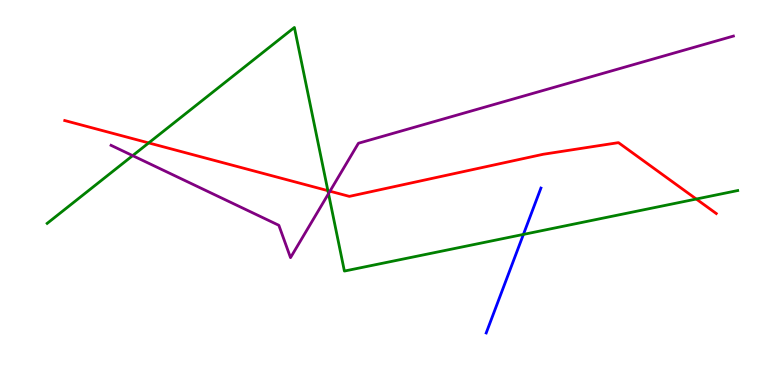[{'lines': ['blue', 'red'], 'intersections': []}, {'lines': ['green', 'red'], 'intersections': [{'x': 1.92, 'y': 6.29}, {'x': 4.23, 'y': 5.05}, {'x': 8.98, 'y': 4.83}]}, {'lines': ['purple', 'red'], 'intersections': [{'x': 4.26, 'y': 5.03}]}, {'lines': ['blue', 'green'], 'intersections': [{'x': 6.75, 'y': 3.91}]}, {'lines': ['blue', 'purple'], 'intersections': []}, {'lines': ['green', 'purple'], 'intersections': [{'x': 1.71, 'y': 5.96}, {'x': 4.24, 'y': 4.97}]}]